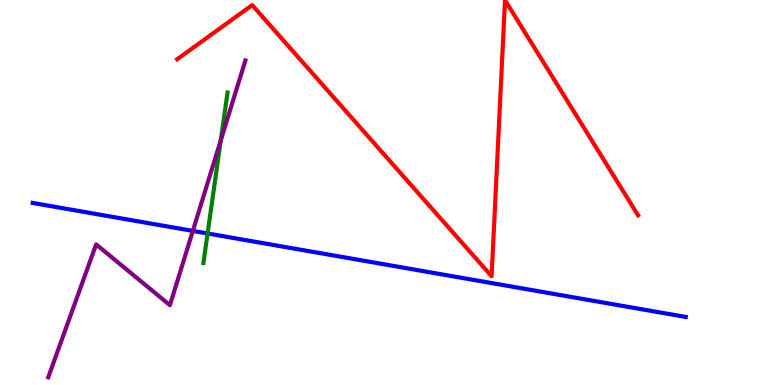[{'lines': ['blue', 'red'], 'intersections': []}, {'lines': ['green', 'red'], 'intersections': []}, {'lines': ['purple', 'red'], 'intersections': []}, {'lines': ['blue', 'green'], 'intersections': [{'x': 2.68, 'y': 3.94}]}, {'lines': ['blue', 'purple'], 'intersections': [{'x': 2.49, 'y': 4.0}]}, {'lines': ['green', 'purple'], 'intersections': [{'x': 2.85, 'y': 6.36}]}]